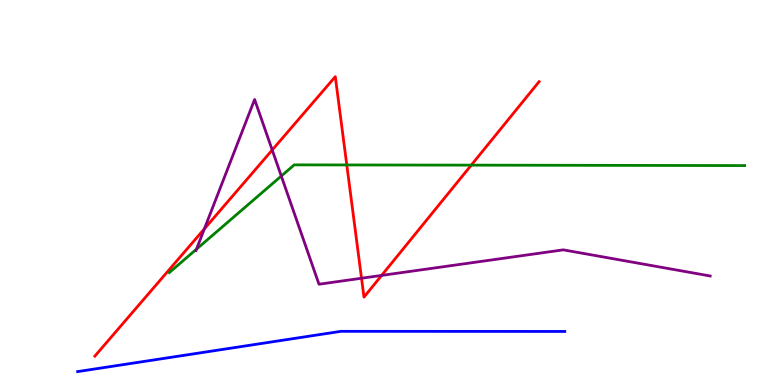[{'lines': ['blue', 'red'], 'intersections': []}, {'lines': ['green', 'red'], 'intersections': [{'x': 4.47, 'y': 5.72}, {'x': 6.08, 'y': 5.71}]}, {'lines': ['purple', 'red'], 'intersections': [{'x': 2.64, 'y': 4.06}, {'x': 3.51, 'y': 6.1}, {'x': 4.66, 'y': 2.77}, {'x': 4.92, 'y': 2.85}]}, {'lines': ['blue', 'green'], 'intersections': []}, {'lines': ['blue', 'purple'], 'intersections': []}, {'lines': ['green', 'purple'], 'intersections': [{'x': 2.54, 'y': 3.53}, {'x': 3.63, 'y': 5.43}]}]